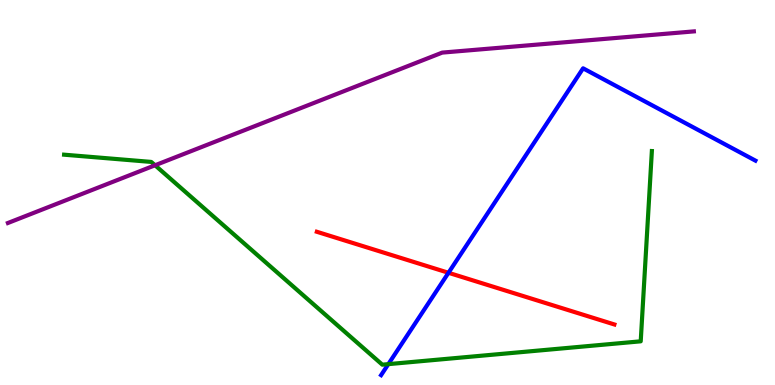[{'lines': ['blue', 'red'], 'intersections': [{'x': 5.79, 'y': 2.91}]}, {'lines': ['green', 'red'], 'intersections': []}, {'lines': ['purple', 'red'], 'intersections': []}, {'lines': ['blue', 'green'], 'intersections': [{'x': 5.01, 'y': 0.542}]}, {'lines': ['blue', 'purple'], 'intersections': []}, {'lines': ['green', 'purple'], 'intersections': [{'x': 2.0, 'y': 5.71}]}]